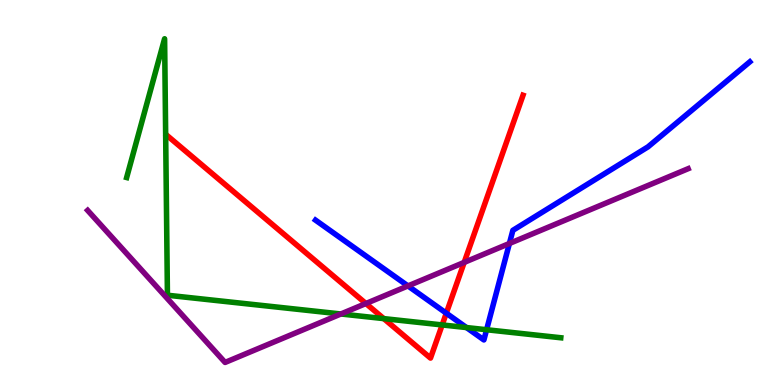[{'lines': ['blue', 'red'], 'intersections': [{'x': 5.76, 'y': 1.87}]}, {'lines': ['green', 'red'], 'intersections': [{'x': 4.95, 'y': 1.72}, {'x': 5.71, 'y': 1.56}]}, {'lines': ['purple', 'red'], 'intersections': [{'x': 4.72, 'y': 2.12}, {'x': 5.99, 'y': 3.18}]}, {'lines': ['blue', 'green'], 'intersections': [{'x': 6.02, 'y': 1.49}, {'x': 6.28, 'y': 1.44}]}, {'lines': ['blue', 'purple'], 'intersections': [{'x': 5.26, 'y': 2.57}, {'x': 6.57, 'y': 3.68}]}, {'lines': ['green', 'purple'], 'intersections': [{'x': 4.4, 'y': 1.84}]}]